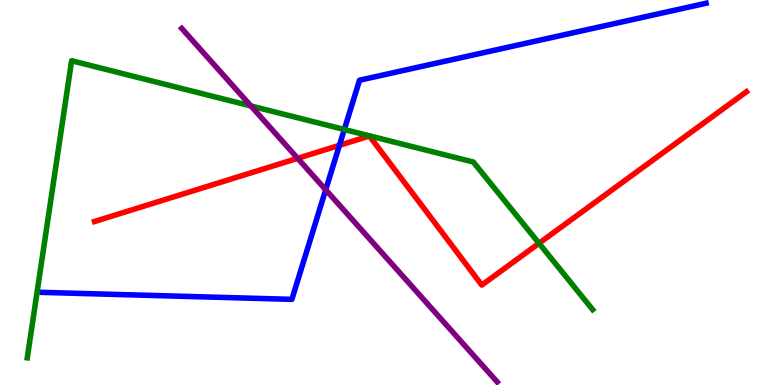[{'lines': ['blue', 'red'], 'intersections': [{'x': 4.38, 'y': 6.23}]}, {'lines': ['green', 'red'], 'intersections': [{'x': 6.95, 'y': 3.68}]}, {'lines': ['purple', 'red'], 'intersections': [{'x': 3.84, 'y': 5.89}]}, {'lines': ['blue', 'green'], 'intersections': [{'x': 4.44, 'y': 6.64}]}, {'lines': ['blue', 'purple'], 'intersections': [{'x': 4.2, 'y': 5.07}]}, {'lines': ['green', 'purple'], 'intersections': [{'x': 3.24, 'y': 7.25}]}]